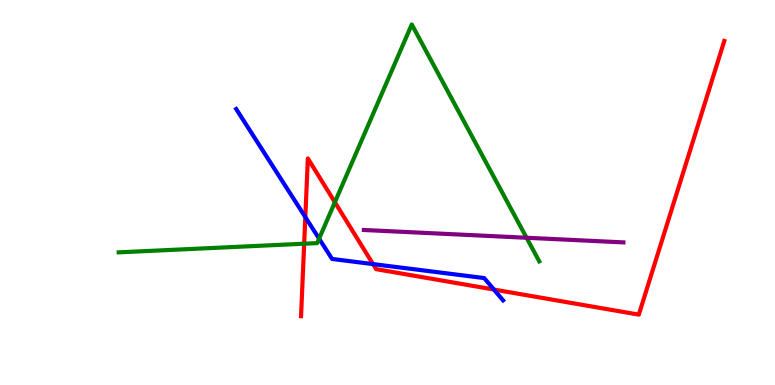[{'lines': ['blue', 'red'], 'intersections': [{'x': 3.94, 'y': 4.36}, {'x': 4.81, 'y': 3.14}, {'x': 6.37, 'y': 2.48}]}, {'lines': ['green', 'red'], 'intersections': [{'x': 3.92, 'y': 3.67}, {'x': 4.32, 'y': 4.75}]}, {'lines': ['purple', 'red'], 'intersections': []}, {'lines': ['blue', 'green'], 'intersections': [{'x': 4.12, 'y': 3.8}]}, {'lines': ['blue', 'purple'], 'intersections': []}, {'lines': ['green', 'purple'], 'intersections': [{'x': 6.79, 'y': 3.82}]}]